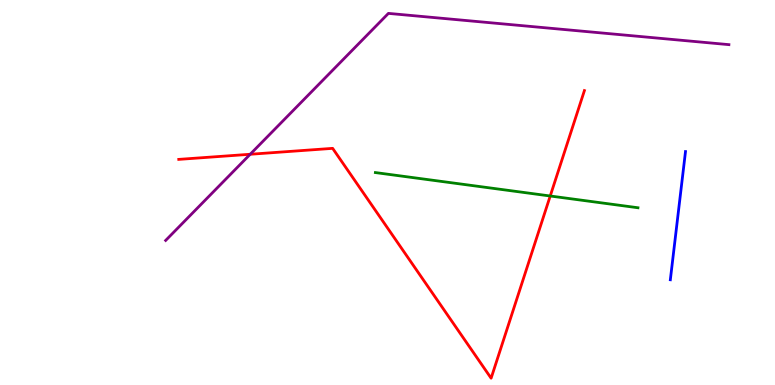[{'lines': ['blue', 'red'], 'intersections': []}, {'lines': ['green', 'red'], 'intersections': [{'x': 7.1, 'y': 4.91}]}, {'lines': ['purple', 'red'], 'intersections': [{'x': 3.23, 'y': 5.99}]}, {'lines': ['blue', 'green'], 'intersections': []}, {'lines': ['blue', 'purple'], 'intersections': []}, {'lines': ['green', 'purple'], 'intersections': []}]